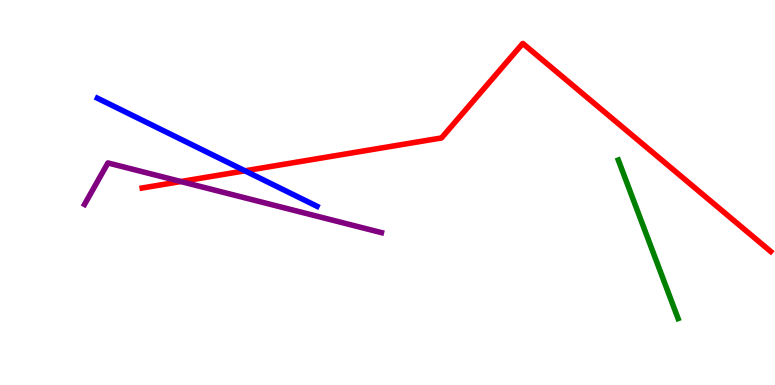[{'lines': ['blue', 'red'], 'intersections': [{'x': 3.16, 'y': 5.56}]}, {'lines': ['green', 'red'], 'intersections': []}, {'lines': ['purple', 'red'], 'intersections': [{'x': 2.33, 'y': 5.29}]}, {'lines': ['blue', 'green'], 'intersections': []}, {'lines': ['blue', 'purple'], 'intersections': []}, {'lines': ['green', 'purple'], 'intersections': []}]